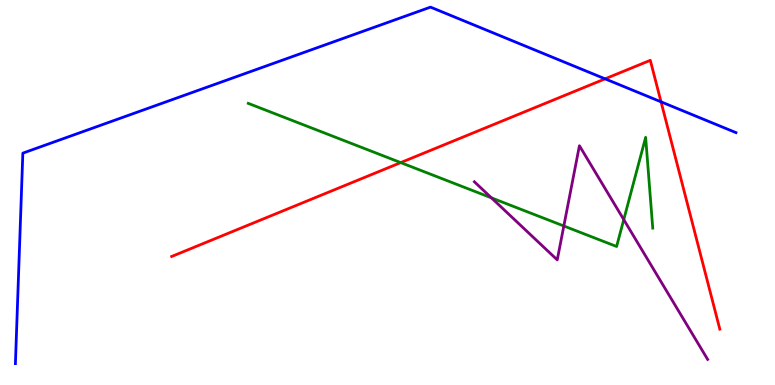[{'lines': ['blue', 'red'], 'intersections': [{'x': 7.81, 'y': 7.95}, {'x': 8.53, 'y': 7.35}]}, {'lines': ['green', 'red'], 'intersections': [{'x': 5.17, 'y': 5.78}]}, {'lines': ['purple', 'red'], 'intersections': []}, {'lines': ['blue', 'green'], 'intersections': []}, {'lines': ['blue', 'purple'], 'intersections': []}, {'lines': ['green', 'purple'], 'intersections': [{'x': 6.34, 'y': 4.86}, {'x': 7.28, 'y': 4.13}, {'x': 8.05, 'y': 4.3}]}]